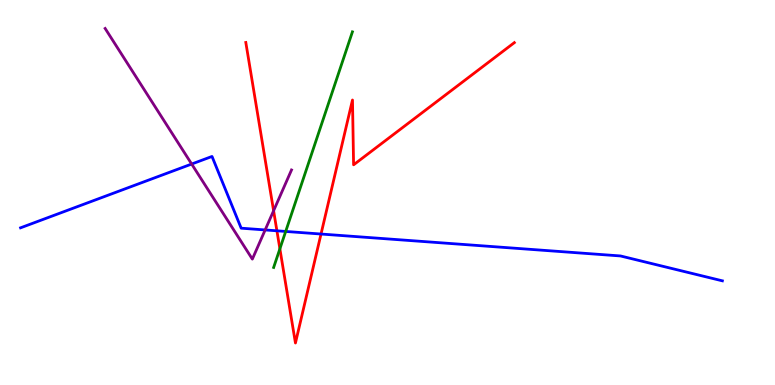[{'lines': ['blue', 'red'], 'intersections': [{'x': 3.57, 'y': 4.01}, {'x': 4.14, 'y': 3.92}]}, {'lines': ['green', 'red'], 'intersections': [{'x': 3.61, 'y': 3.54}]}, {'lines': ['purple', 'red'], 'intersections': [{'x': 3.53, 'y': 4.53}]}, {'lines': ['blue', 'green'], 'intersections': [{'x': 3.69, 'y': 3.99}]}, {'lines': ['blue', 'purple'], 'intersections': [{'x': 2.47, 'y': 5.74}, {'x': 3.42, 'y': 4.03}]}, {'lines': ['green', 'purple'], 'intersections': []}]